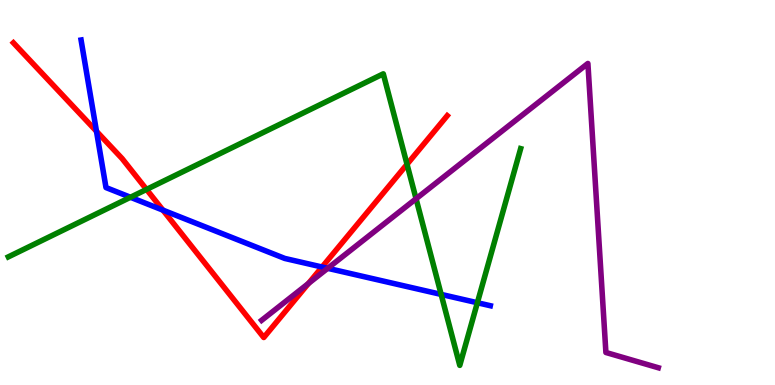[{'lines': ['blue', 'red'], 'intersections': [{'x': 1.24, 'y': 6.59}, {'x': 2.1, 'y': 4.54}, {'x': 4.16, 'y': 3.06}]}, {'lines': ['green', 'red'], 'intersections': [{'x': 1.89, 'y': 5.08}, {'x': 5.25, 'y': 5.73}]}, {'lines': ['purple', 'red'], 'intersections': [{'x': 3.98, 'y': 2.64}]}, {'lines': ['blue', 'green'], 'intersections': [{'x': 1.68, 'y': 4.88}, {'x': 5.69, 'y': 2.35}, {'x': 6.16, 'y': 2.14}]}, {'lines': ['blue', 'purple'], 'intersections': [{'x': 4.23, 'y': 3.03}]}, {'lines': ['green', 'purple'], 'intersections': [{'x': 5.37, 'y': 4.84}]}]